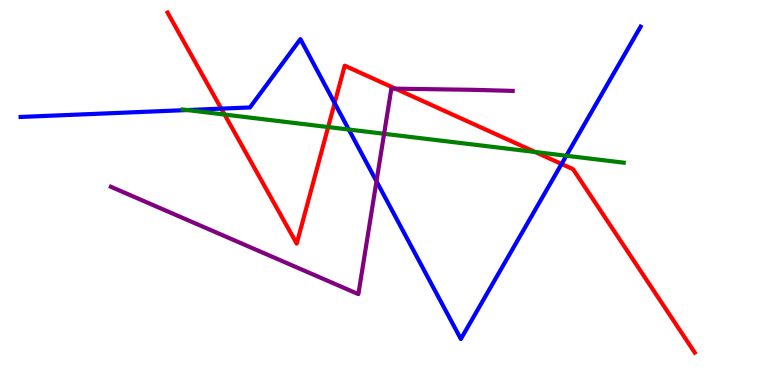[{'lines': ['blue', 'red'], 'intersections': [{'x': 2.85, 'y': 7.18}, {'x': 4.32, 'y': 7.32}, {'x': 7.25, 'y': 5.74}]}, {'lines': ['green', 'red'], 'intersections': [{'x': 2.9, 'y': 7.02}, {'x': 4.23, 'y': 6.7}, {'x': 6.9, 'y': 6.05}]}, {'lines': ['purple', 'red'], 'intersections': [{'x': 5.1, 'y': 7.7}]}, {'lines': ['blue', 'green'], 'intersections': [{'x': 2.42, 'y': 7.14}, {'x': 4.5, 'y': 6.64}, {'x': 7.31, 'y': 5.95}]}, {'lines': ['blue', 'purple'], 'intersections': [{'x': 4.86, 'y': 5.29}]}, {'lines': ['green', 'purple'], 'intersections': [{'x': 4.96, 'y': 6.53}]}]